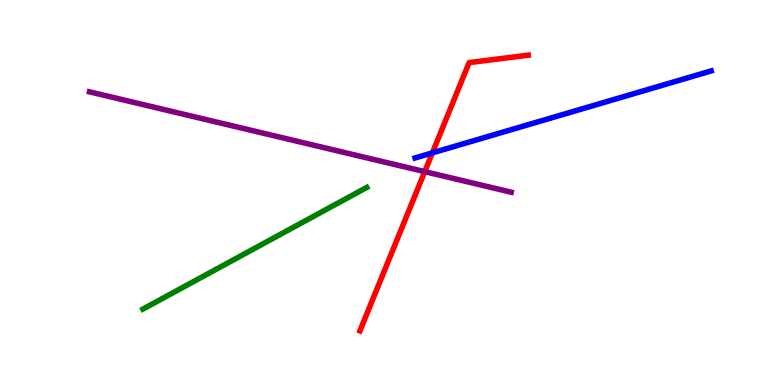[{'lines': ['blue', 'red'], 'intersections': [{'x': 5.58, 'y': 6.03}]}, {'lines': ['green', 'red'], 'intersections': []}, {'lines': ['purple', 'red'], 'intersections': [{'x': 5.48, 'y': 5.54}]}, {'lines': ['blue', 'green'], 'intersections': []}, {'lines': ['blue', 'purple'], 'intersections': []}, {'lines': ['green', 'purple'], 'intersections': []}]